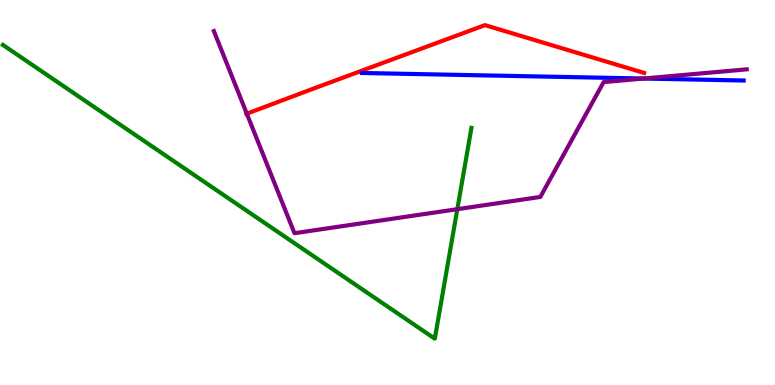[{'lines': ['blue', 'red'], 'intersections': []}, {'lines': ['green', 'red'], 'intersections': []}, {'lines': ['purple', 'red'], 'intersections': [{'x': 3.18, 'y': 7.05}]}, {'lines': ['blue', 'green'], 'intersections': []}, {'lines': ['blue', 'purple'], 'intersections': [{'x': 8.3, 'y': 7.96}]}, {'lines': ['green', 'purple'], 'intersections': [{'x': 5.9, 'y': 4.57}]}]